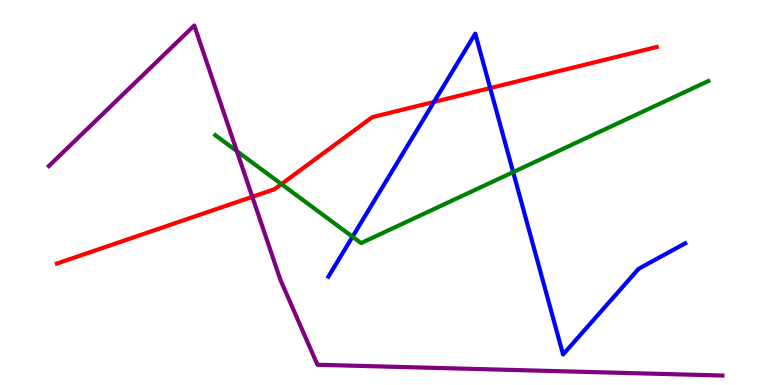[{'lines': ['blue', 'red'], 'intersections': [{'x': 5.6, 'y': 7.35}, {'x': 6.32, 'y': 7.71}]}, {'lines': ['green', 'red'], 'intersections': [{'x': 3.63, 'y': 5.22}]}, {'lines': ['purple', 'red'], 'intersections': [{'x': 3.26, 'y': 4.89}]}, {'lines': ['blue', 'green'], 'intersections': [{'x': 4.55, 'y': 3.85}, {'x': 6.62, 'y': 5.53}]}, {'lines': ['blue', 'purple'], 'intersections': []}, {'lines': ['green', 'purple'], 'intersections': [{'x': 3.06, 'y': 6.08}]}]